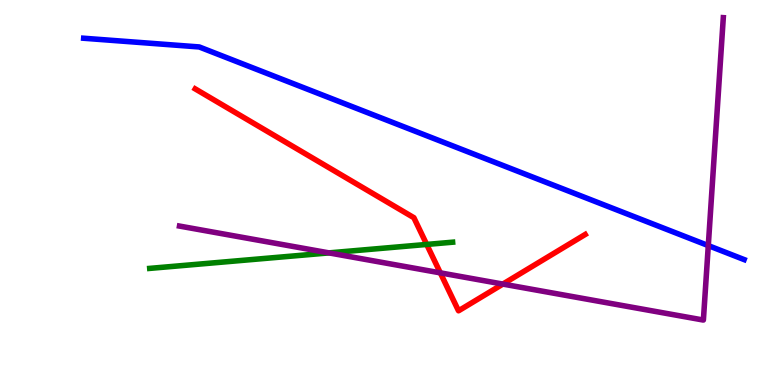[{'lines': ['blue', 'red'], 'intersections': []}, {'lines': ['green', 'red'], 'intersections': [{'x': 5.51, 'y': 3.65}]}, {'lines': ['purple', 'red'], 'intersections': [{'x': 5.68, 'y': 2.91}, {'x': 6.49, 'y': 2.62}]}, {'lines': ['blue', 'green'], 'intersections': []}, {'lines': ['blue', 'purple'], 'intersections': [{'x': 9.14, 'y': 3.62}]}, {'lines': ['green', 'purple'], 'intersections': [{'x': 4.24, 'y': 3.43}]}]